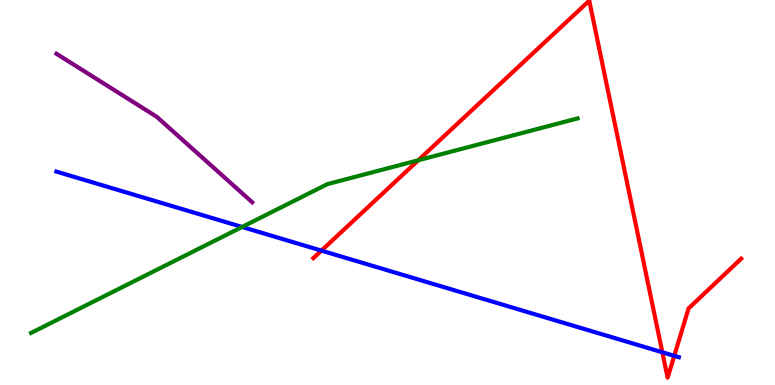[{'lines': ['blue', 'red'], 'intersections': [{'x': 4.15, 'y': 3.49}, {'x': 8.55, 'y': 0.85}, {'x': 8.7, 'y': 0.758}]}, {'lines': ['green', 'red'], 'intersections': [{'x': 5.4, 'y': 5.84}]}, {'lines': ['purple', 'red'], 'intersections': []}, {'lines': ['blue', 'green'], 'intersections': [{'x': 3.12, 'y': 4.1}]}, {'lines': ['blue', 'purple'], 'intersections': []}, {'lines': ['green', 'purple'], 'intersections': []}]